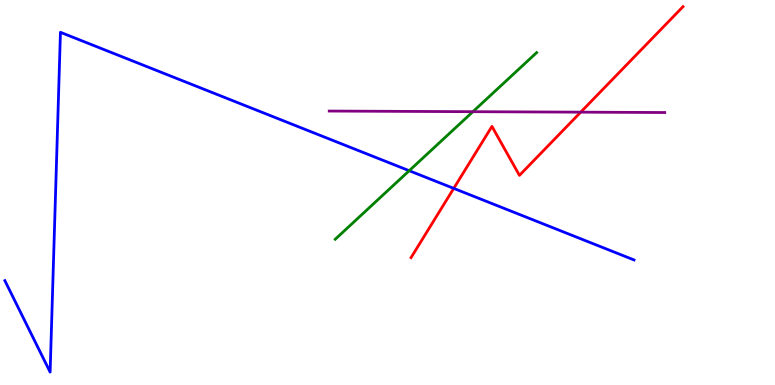[{'lines': ['blue', 'red'], 'intersections': [{'x': 5.85, 'y': 5.11}]}, {'lines': ['green', 'red'], 'intersections': []}, {'lines': ['purple', 'red'], 'intersections': [{'x': 7.49, 'y': 7.09}]}, {'lines': ['blue', 'green'], 'intersections': [{'x': 5.28, 'y': 5.57}]}, {'lines': ['blue', 'purple'], 'intersections': []}, {'lines': ['green', 'purple'], 'intersections': [{'x': 6.1, 'y': 7.1}]}]